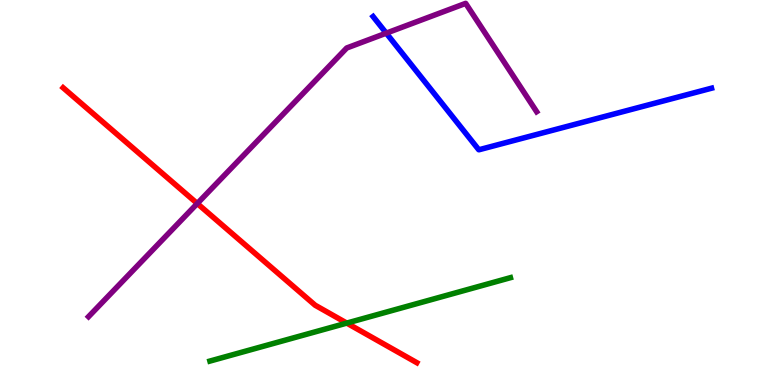[{'lines': ['blue', 'red'], 'intersections': []}, {'lines': ['green', 'red'], 'intersections': [{'x': 4.47, 'y': 1.61}]}, {'lines': ['purple', 'red'], 'intersections': [{'x': 2.55, 'y': 4.71}]}, {'lines': ['blue', 'green'], 'intersections': []}, {'lines': ['blue', 'purple'], 'intersections': [{'x': 4.98, 'y': 9.14}]}, {'lines': ['green', 'purple'], 'intersections': []}]